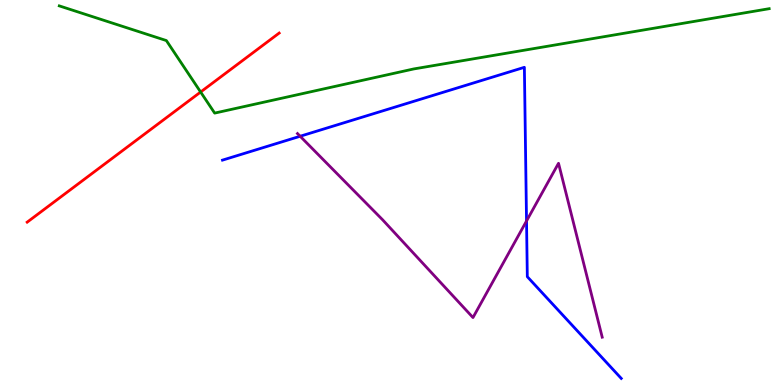[{'lines': ['blue', 'red'], 'intersections': []}, {'lines': ['green', 'red'], 'intersections': [{'x': 2.59, 'y': 7.61}]}, {'lines': ['purple', 'red'], 'intersections': []}, {'lines': ['blue', 'green'], 'intersections': []}, {'lines': ['blue', 'purple'], 'intersections': [{'x': 3.87, 'y': 6.46}, {'x': 6.79, 'y': 4.26}]}, {'lines': ['green', 'purple'], 'intersections': []}]